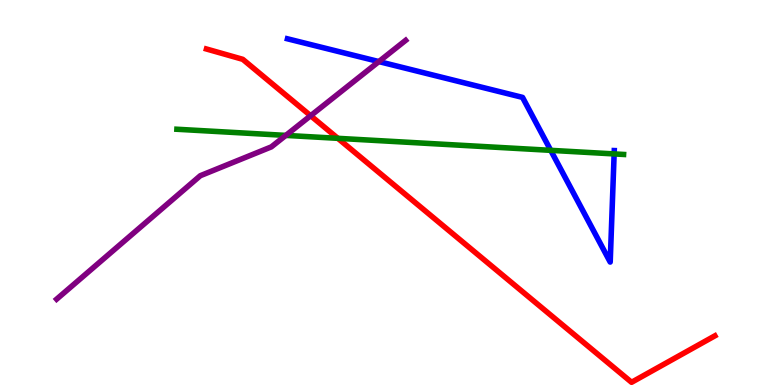[{'lines': ['blue', 'red'], 'intersections': []}, {'lines': ['green', 'red'], 'intersections': [{'x': 4.36, 'y': 6.41}]}, {'lines': ['purple', 'red'], 'intersections': [{'x': 4.01, 'y': 6.99}]}, {'lines': ['blue', 'green'], 'intersections': [{'x': 7.11, 'y': 6.09}, {'x': 7.92, 'y': 6.0}]}, {'lines': ['blue', 'purple'], 'intersections': [{'x': 4.89, 'y': 8.4}]}, {'lines': ['green', 'purple'], 'intersections': [{'x': 3.69, 'y': 6.48}]}]